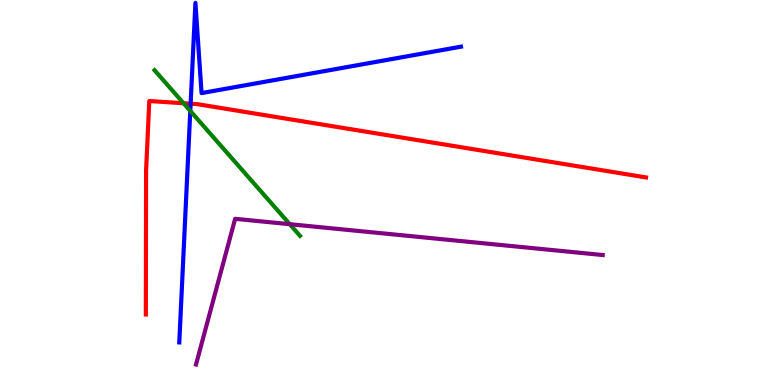[{'lines': ['blue', 'red'], 'intersections': [{'x': 2.46, 'y': 7.31}]}, {'lines': ['green', 'red'], 'intersections': [{'x': 2.37, 'y': 7.32}]}, {'lines': ['purple', 'red'], 'intersections': []}, {'lines': ['blue', 'green'], 'intersections': [{'x': 2.46, 'y': 7.12}]}, {'lines': ['blue', 'purple'], 'intersections': []}, {'lines': ['green', 'purple'], 'intersections': [{'x': 3.74, 'y': 4.18}]}]